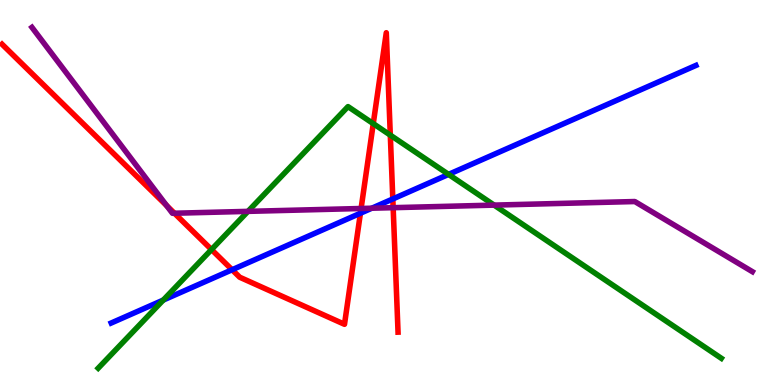[{'lines': ['blue', 'red'], 'intersections': [{'x': 2.99, 'y': 2.99}, {'x': 4.65, 'y': 4.46}, {'x': 5.07, 'y': 4.83}]}, {'lines': ['green', 'red'], 'intersections': [{'x': 2.73, 'y': 3.52}, {'x': 4.82, 'y': 6.79}, {'x': 5.04, 'y': 6.49}]}, {'lines': ['purple', 'red'], 'intersections': [{'x': 2.15, 'y': 4.66}, {'x': 2.25, 'y': 4.46}, {'x': 4.66, 'y': 4.58}, {'x': 5.07, 'y': 4.61}]}, {'lines': ['blue', 'green'], 'intersections': [{'x': 2.11, 'y': 2.21}, {'x': 5.79, 'y': 5.47}]}, {'lines': ['blue', 'purple'], 'intersections': [{'x': 4.8, 'y': 4.59}]}, {'lines': ['green', 'purple'], 'intersections': [{'x': 3.2, 'y': 4.51}, {'x': 6.38, 'y': 4.67}]}]